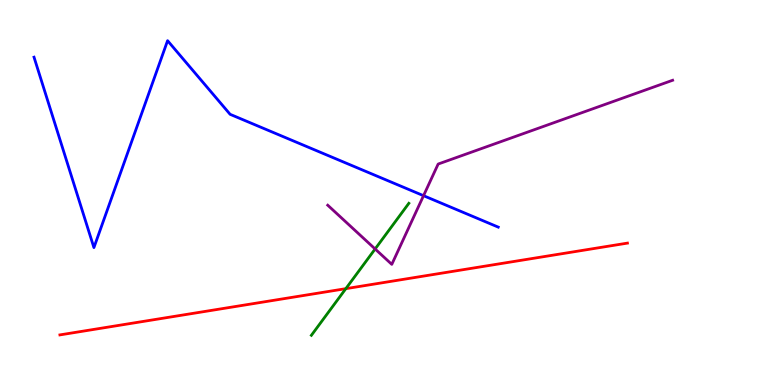[{'lines': ['blue', 'red'], 'intersections': []}, {'lines': ['green', 'red'], 'intersections': [{'x': 4.46, 'y': 2.5}]}, {'lines': ['purple', 'red'], 'intersections': []}, {'lines': ['blue', 'green'], 'intersections': []}, {'lines': ['blue', 'purple'], 'intersections': [{'x': 5.46, 'y': 4.92}]}, {'lines': ['green', 'purple'], 'intersections': [{'x': 4.84, 'y': 3.53}]}]